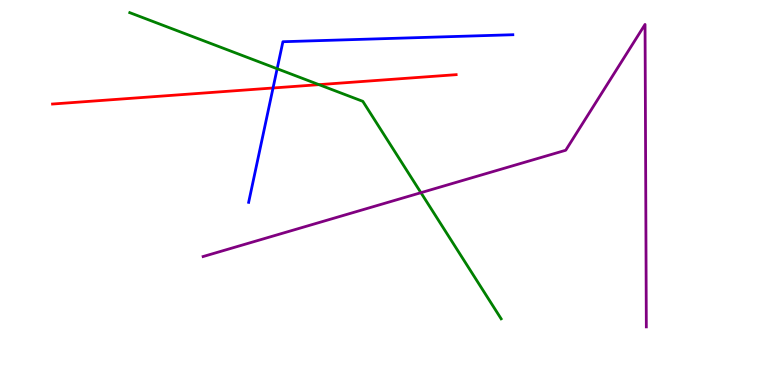[{'lines': ['blue', 'red'], 'intersections': [{'x': 3.52, 'y': 7.71}]}, {'lines': ['green', 'red'], 'intersections': [{'x': 4.12, 'y': 7.8}]}, {'lines': ['purple', 'red'], 'intersections': []}, {'lines': ['blue', 'green'], 'intersections': [{'x': 3.58, 'y': 8.21}]}, {'lines': ['blue', 'purple'], 'intersections': []}, {'lines': ['green', 'purple'], 'intersections': [{'x': 5.43, 'y': 4.99}]}]